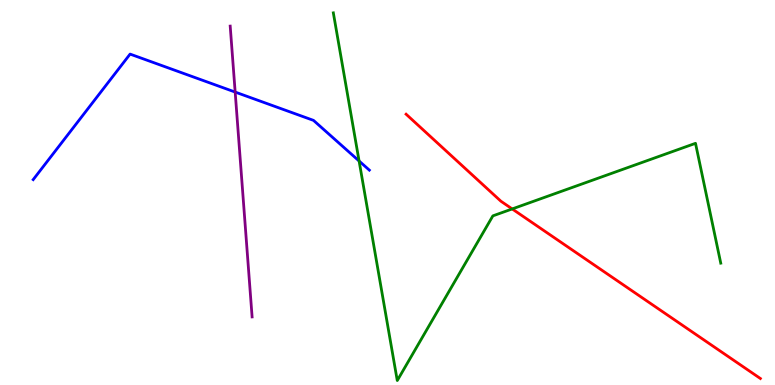[{'lines': ['blue', 'red'], 'intersections': []}, {'lines': ['green', 'red'], 'intersections': [{'x': 6.61, 'y': 4.57}]}, {'lines': ['purple', 'red'], 'intersections': []}, {'lines': ['blue', 'green'], 'intersections': [{'x': 4.63, 'y': 5.82}]}, {'lines': ['blue', 'purple'], 'intersections': [{'x': 3.03, 'y': 7.61}]}, {'lines': ['green', 'purple'], 'intersections': []}]